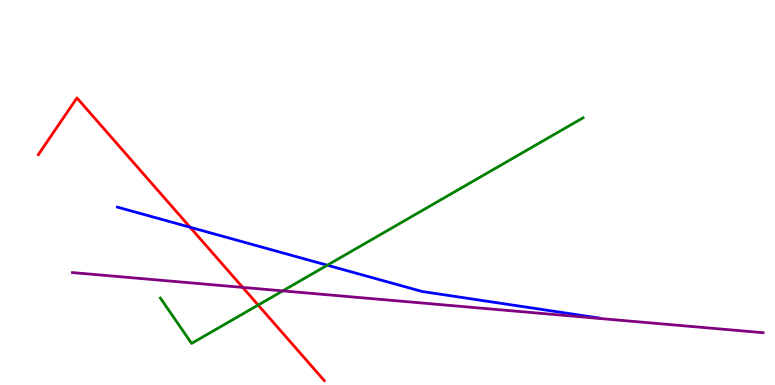[{'lines': ['blue', 'red'], 'intersections': [{'x': 2.45, 'y': 4.1}]}, {'lines': ['green', 'red'], 'intersections': [{'x': 3.33, 'y': 2.08}]}, {'lines': ['purple', 'red'], 'intersections': [{'x': 3.13, 'y': 2.54}]}, {'lines': ['blue', 'green'], 'intersections': [{'x': 4.22, 'y': 3.11}]}, {'lines': ['blue', 'purple'], 'intersections': []}, {'lines': ['green', 'purple'], 'intersections': [{'x': 3.65, 'y': 2.44}]}]